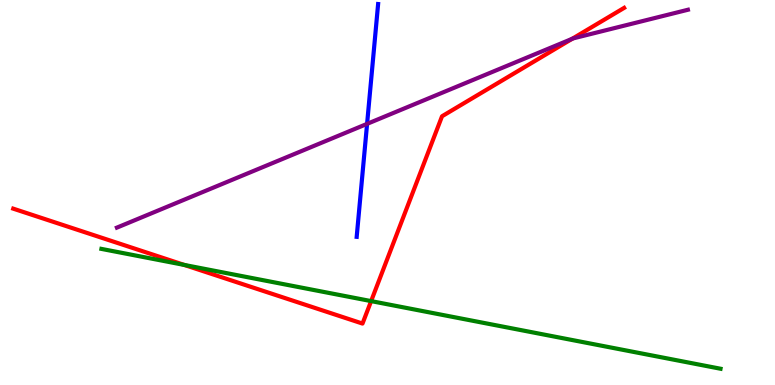[{'lines': ['blue', 'red'], 'intersections': []}, {'lines': ['green', 'red'], 'intersections': [{'x': 2.38, 'y': 3.12}, {'x': 4.79, 'y': 2.18}]}, {'lines': ['purple', 'red'], 'intersections': [{'x': 7.38, 'y': 8.99}]}, {'lines': ['blue', 'green'], 'intersections': []}, {'lines': ['blue', 'purple'], 'intersections': [{'x': 4.74, 'y': 6.78}]}, {'lines': ['green', 'purple'], 'intersections': []}]